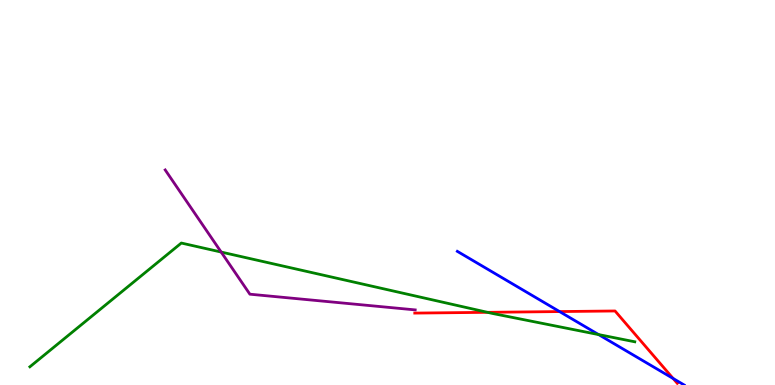[{'lines': ['blue', 'red'], 'intersections': [{'x': 7.22, 'y': 1.91}, {'x': 8.69, 'y': 0.169}]}, {'lines': ['green', 'red'], 'intersections': [{'x': 6.29, 'y': 1.89}]}, {'lines': ['purple', 'red'], 'intersections': []}, {'lines': ['blue', 'green'], 'intersections': [{'x': 7.72, 'y': 1.31}]}, {'lines': ['blue', 'purple'], 'intersections': []}, {'lines': ['green', 'purple'], 'intersections': [{'x': 2.85, 'y': 3.45}]}]